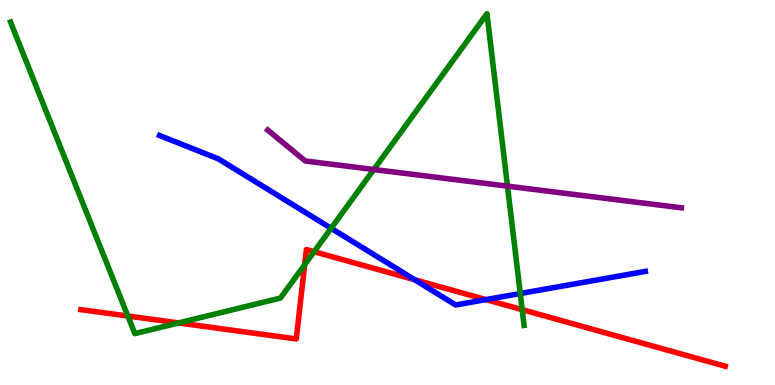[{'lines': ['blue', 'red'], 'intersections': [{'x': 5.35, 'y': 2.73}, {'x': 6.27, 'y': 2.22}]}, {'lines': ['green', 'red'], 'intersections': [{'x': 1.65, 'y': 1.79}, {'x': 2.3, 'y': 1.61}, {'x': 3.93, 'y': 3.12}, {'x': 4.05, 'y': 3.46}, {'x': 6.74, 'y': 1.96}]}, {'lines': ['purple', 'red'], 'intersections': []}, {'lines': ['blue', 'green'], 'intersections': [{'x': 4.27, 'y': 4.07}, {'x': 6.71, 'y': 2.38}]}, {'lines': ['blue', 'purple'], 'intersections': []}, {'lines': ['green', 'purple'], 'intersections': [{'x': 4.82, 'y': 5.6}, {'x': 6.55, 'y': 5.16}]}]